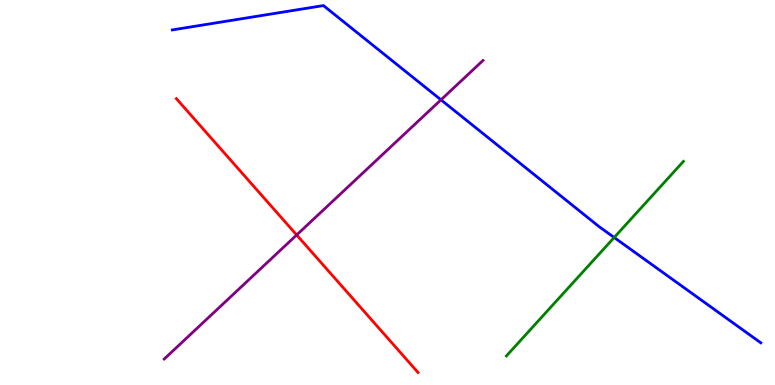[{'lines': ['blue', 'red'], 'intersections': []}, {'lines': ['green', 'red'], 'intersections': []}, {'lines': ['purple', 'red'], 'intersections': [{'x': 3.83, 'y': 3.9}]}, {'lines': ['blue', 'green'], 'intersections': [{'x': 7.93, 'y': 3.83}]}, {'lines': ['blue', 'purple'], 'intersections': [{'x': 5.69, 'y': 7.41}]}, {'lines': ['green', 'purple'], 'intersections': []}]